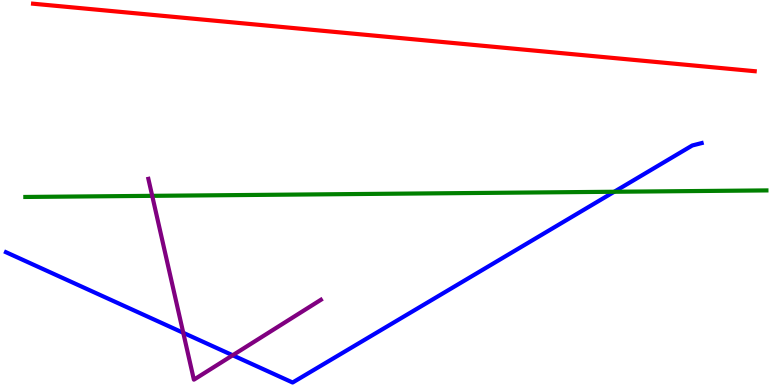[{'lines': ['blue', 'red'], 'intersections': []}, {'lines': ['green', 'red'], 'intersections': []}, {'lines': ['purple', 'red'], 'intersections': []}, {'lines': ['blue', 'green'], 'intersections': [{'x': 7.93, 'y': 5.02}]}, {'lines': ['blue', 'purple'], 'intersections': [{'x': 2.36, 'y': 1.36}, {'x': 3.0, 'y': 0.772}]}, {'lines': ['green', 'purple'], 'intersections': [{'x': 1.96, 'y': 4.91}]}]